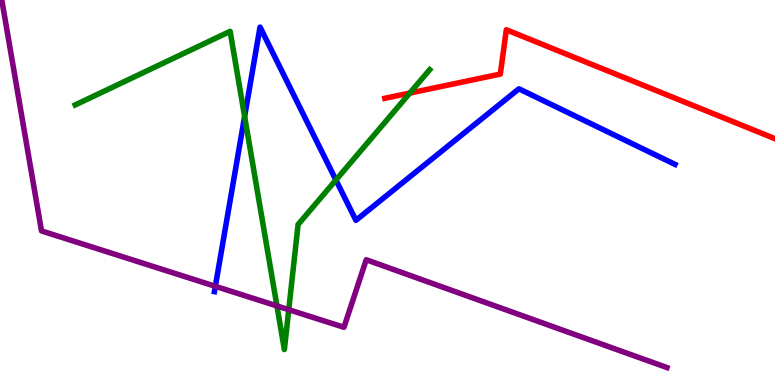[{'lines': ['blue', 'red'], 'intersections': []}, {'lines': ['green', 'red'], 'intersections': [{'x': 5.29, 'y': 7.58}]}, {'lines': ['purple', 'red'], 'intersections': []}, {'lines': ['blue', 'green'], 'intersections': [{'x': 3.16, 'y': 6.97}, {'x': 4.33, 'y': 5.32}]}, {'lines': ['blue', 'purple'], 'intersections': [{'x': 2.78, 'y': 2.56}]}, {'lines': ['green', 'purple'], 'intersections': [{'x': 3.57, 'y': 2.05}, {'x': 3.73, 'y': 1.96}]}]